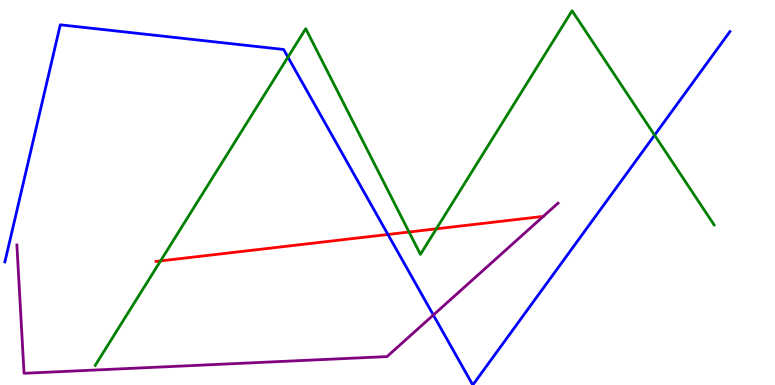[{'lines': ['blue', 'red'], 'intersections': [{'x': 5.01, 'y': 3.91}]}, {'lines': ['green', 'red'], 'intersections': [{'x': 2.07, 'y': 3.22}, {'x': 5.28, 'y': 3.97}, {'x': 5.63, 'y': 4.06}]}, {'lines': ['purple', 'red'], 'intersections': []}, {'lines': ['blue', 'green'], 'intersections': [{'x': 3.72, 'y': 8.52}, {'x': 8.45, 'y': 6.49}]}, {'lines': ['blue', 'purple'], 'intersections': [{'x': 5.59, 'y': 1.82}]}, {'lines': ['green', 'purple'], 'intersections': []}]